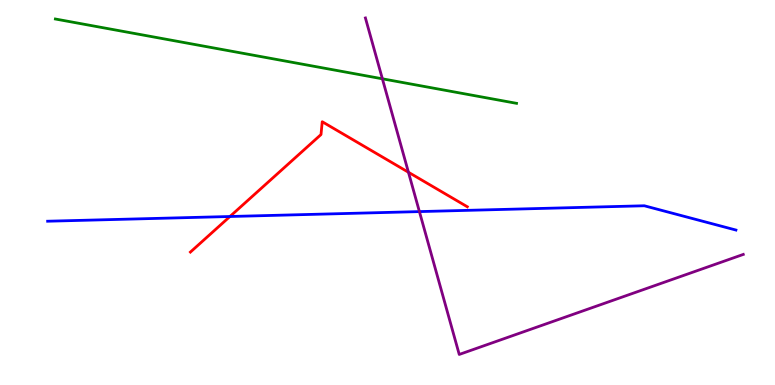[{'lines': ['blue', 'red'], 'intersections': [{'x': 2.97, 'y': 4.38}]}, {'lines': ['green', 'red'], 'intersections': []}, {'lines': ['purple', 'red'], 'intersections': [{'x': 5.27, 'y': 5.53}]}, {'lines': ['blue', 'green'], 'intersections': []}, {'lines': ['blue', 'purple'], 'intersections': [{'x': 5.41, 'y': 4.5}]}, {'lines': ['green', 'purple'], 'intersections': [{'x': 4.93, 'y': 7.95}]}]